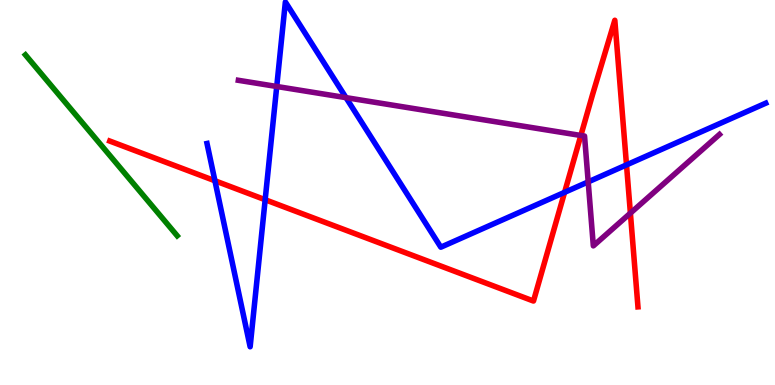[{'lines': ['blue', 'red'], 'intersections': [{'x': 2.77, 'y': 5.31}, {'x': 3.42, 'y': 4.81}, {'x': 7.28, 'y': 5.0}, {'x': 8.08, 'y': 5.72}]}, {'lines': ['green', 'red'], 'intersections': []}, {'lines': ['purple', 'red'], 'intersections': [{'x': 7.49, 'y': 6.48}, {'x': 8.13, 'y': 4.46}]}, {'lines': ['blue', 'green'], 'intersections': []}, {'lines': ['blue', 'purple'], 'intersections': [{'x': 3.57, 'y': 7.75}, {'x': 4.46, 'y': 7.46}, {'x': 7.59, 'y': 5.28}]}, {'lines': ['green', 'purple'], 'intersections': []}]